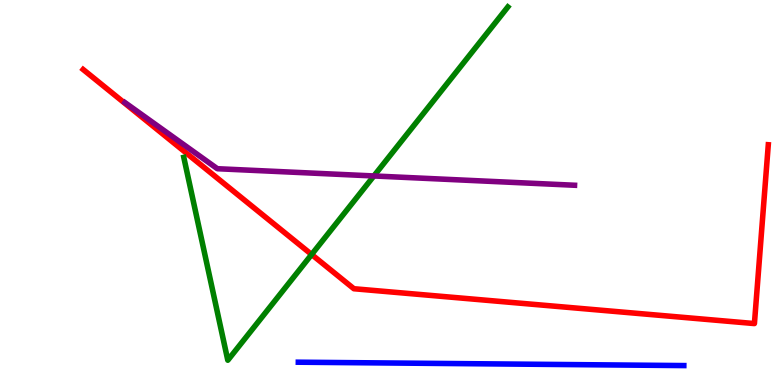[{'lines': ['blue', 'red'], 'intersections': []}, {'lines': ['green', 'red'], 'intersections': [{'x': 4.02, 'y': 3.39}]}, {'lines': ['purple', 'red'], 'intersections': []}, {'lines': ['blue', 'green'], 'intersections': []}, {'lines': ['blue', 'purple'], 'intersections': []}, {'lines': ['green', 'purple'], 'intersections': [{'x': 4.82, 'y': 5.43}]}]